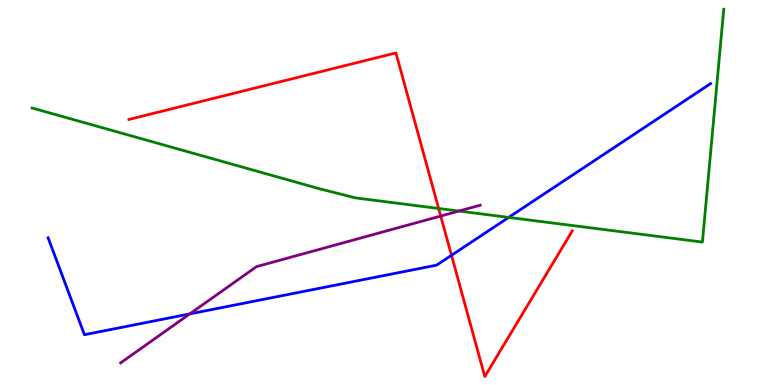[{'lines': ['blue', 'red'], 'intersections': [{'x': 5.83, 'y': 3.37}]}, {'lines': ['green', 'red'], 'intersections': [{'x': 5.66, 'y': 4.58}]}, {'lines': ['purple', 'red'], 'intersections': [{'x': 5.69, 'y': 4.39}]}, {'lines': ['blue', 'green'], 'intersections': [{'x': 6.56, 'y': 4.35}]}, {'lines': ['blue', 'purple'], 'intersections': [{'x': 2.45, 'y': 1.85}]}, {'lines': ['green', 'purple'], 'intersections': [{'x': 5.92, 'y': 4.52}]}]